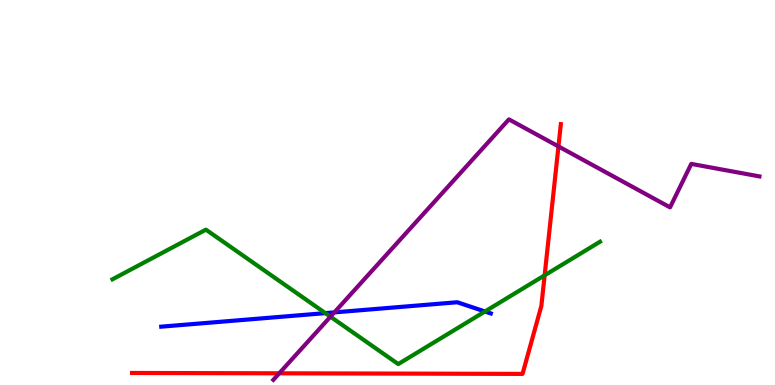[{'lines': ['blue', 'red'], 'intersections': []}, {'lines': ['green', 'red'], 'intersections': [{'x': 7.03, 'y': 2.85}]}, {'lines': ['purple', 'red'], 'intersections': [{'x': 3.6, 'y': 0.304}, {'x': 7.21, 'y': 6.2}]}, {'lines': ['blue', 'green'], 'intersections': [{'x': 4.2, 'y': 1.87}, {'x': 6.26, 'y': 1.91}]}, {'lines': ['blue', 'purple'], 'intersections': [{'x': 4.31, 'y': 1.89}]}, {'lines': ['green', 'purple'], 'intersections': [{'x': 4.26, 'y': 1.77}]}]